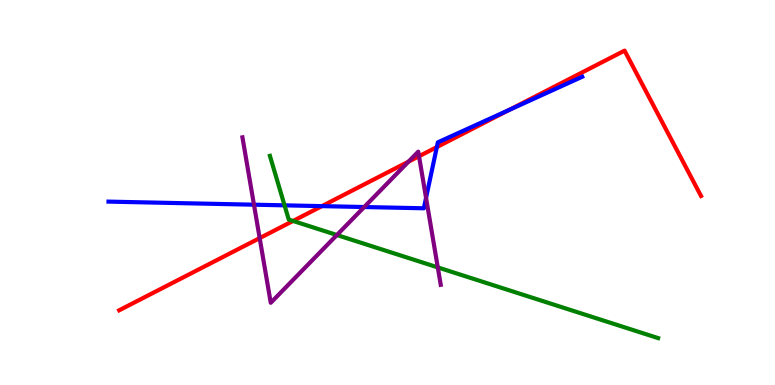[{'lines': ['blue', 'red'], 'intersections': [{'x': 4.15, 'y': 4.65}, {'x': 5.64, 'y': 6.18}, {'x': 6.57, 'y': 7.14}]}, {'lines': ['green', 'red'], 'intersections': [{'x': 3.78, 'y': 4.26}]}, {'lines': ['purple', 'red'], 'intersections': [{'x': 3.35, 'y': 3.82}, {'x': 5.27, 'y': 5.8}, {'x': 5.41, 'y': 5.94}]}, {'lines': ['blue', 'green'], 'intersections': [{'x': 3.67, 'y': 4.67}]}, {'lines': ['blue', 'purple'], 'intersections': [{'x': 3.28, 'y': 4.68}, {'x': 4.7, 'y': 4.62}, {'x': 5.5, 'y': 4.86}]}, {'lines': ['green', 'purple'], 'intersections': [{'x': 4.35, 'y': 3.9}, {'x': 5.65, 'y': 3.05}]}]